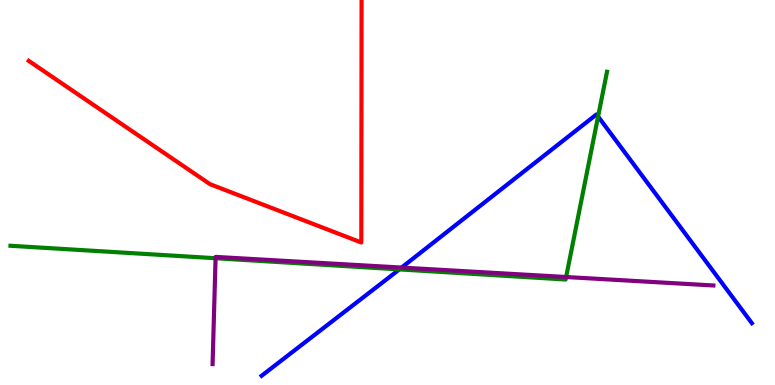[{'lines': ['blue', 'red'], 'intersections': []}, {'lines': ['green', 'red'], 'intersections': []}, {'lines': ['purple', 'red'], 'intersections': []}, {'lines': ['blue', 'green'], 'intersections': [{'x': 5.15, 'y': 3.0}, {'x': 7.72, 'y': 6.97}]}, {'lines': ['blue', 'purple'], 'intersections': [{'x': 5.18, 'y': 3.05}]}, {'lines': ['green', 'purple'], 'intersections': [{'x': 2.78, 'y': 3.29}, {'x': 7.3, 'y': 2.8}]}]